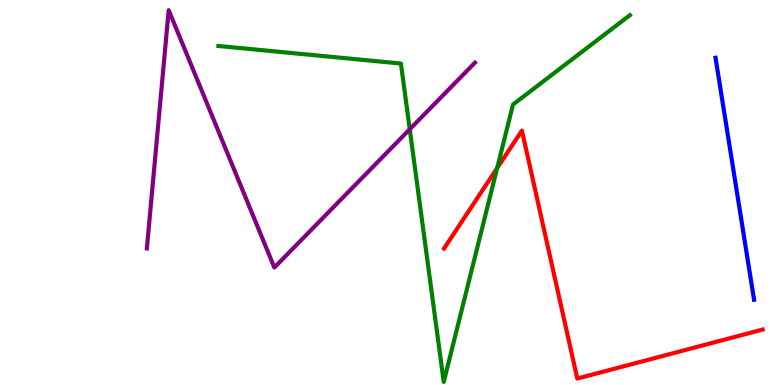[{'lines': ['blue', 'red'], 'intersections': []}, {'lines': ['green', 'red'], 'intersections': [{'x': 6.41, 'y': 5.63}]}, {'lines': ['purple', 'red'], 'intersections': []}, {'lines': ['blue', 'green'], 'intersections': []}, {'lines': ['blue', 'purple'], 'intersections': []}, {'lines': ['green', 'purple'], 'intersections': [{'x': 5.29, 'y': 6.64}]}]